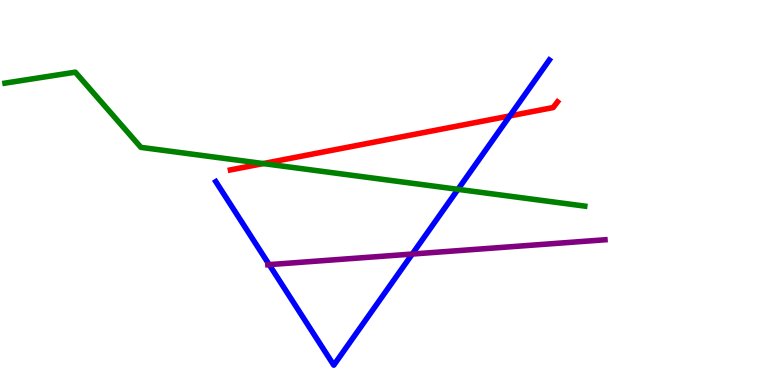[{'lines': ['blue', 'red'], 'intersections': [{'x': 6.58, 'y': 6.99}]}, {'lines': ['green', 'red'], 'intersections': [{'x': 3.4, 'y': 5.75}]}, {'lines': ['purple', 'red'], 'intersections': []}, {'lines': ['blue', 'green'], 'intersections': [{'x': 5.91, 'y': 5.08}]}, {'lines': ['blue', 'purple'], 'intersections': [{'x': 3.47, 'y': 3.13}, {'x': 5.32, 'y': 3.4}]}, {'lines': ['green', 'purple'], 'intersections': []}]